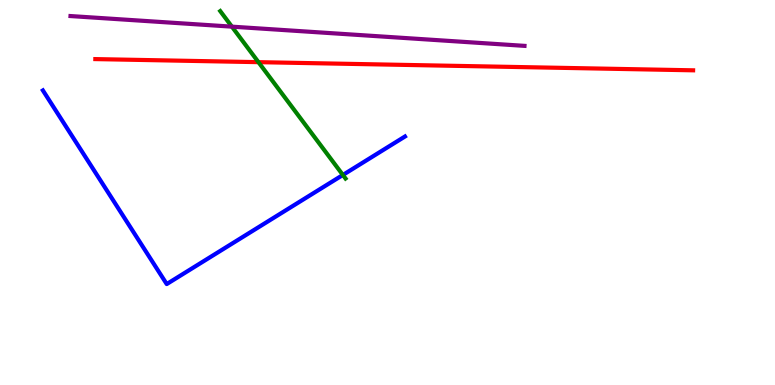[{'lines': ['blue', 'red'], 'intersections': []}, {'lines': ['green', 'red'], 'intersections': [{'x': 3.33, 'y': 8.39}]}, {'lines': ['purple', 'red'], 'intersections': []}, {'lines': ['blue', 'green'], 'intersections': [{'x': 4.42, 'y': 5.46}]}, {'lines': ['blue', 'purple'], 'intersections': []}, {'lines': ['green', 'purple'], 'intersections': [{'x': 2.99, 'y': 9.31}]}]